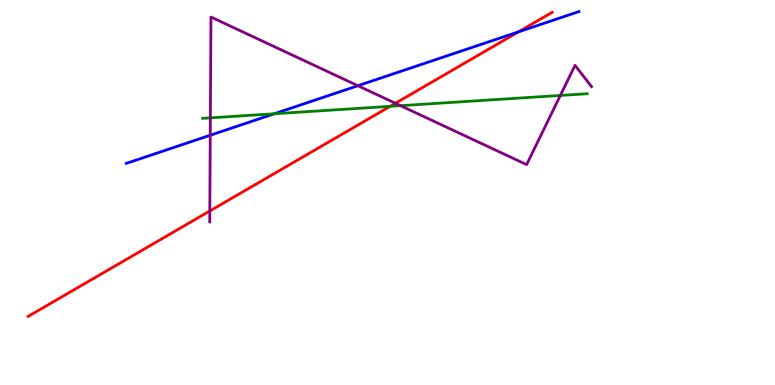[{'lines': ['blue', 'red'], 'intersections': [{'x': 6.69, 'y': 9.17}]}, {'lines': ['green', 'red'], 'intersections': [{'x': 5.03, 'y': 7.24}]}, {'lines': ['purple', 'red'], 'intersections': [{'x': 2.71, 'y': 4.52}, {'x': 5.1, 'y': 7.32}]}, {'lines': ['blue', 'green'], 'intersections': [{'x': 3.54, 'y': 7.05}]}, {'lines': ['blue', 'purple'], 'intersections': [{'x': 2.71, 'y': 6.49}, {'x': 4.62, 'y': 7.77}]}, {'lines': ['green', 'purple'], 'intersections': [{'x': 2.71, 'y': 6.94}, {'x': 5.17, 'y': 7.26}, {'x': 7.23, 'y': 7.52}]}]